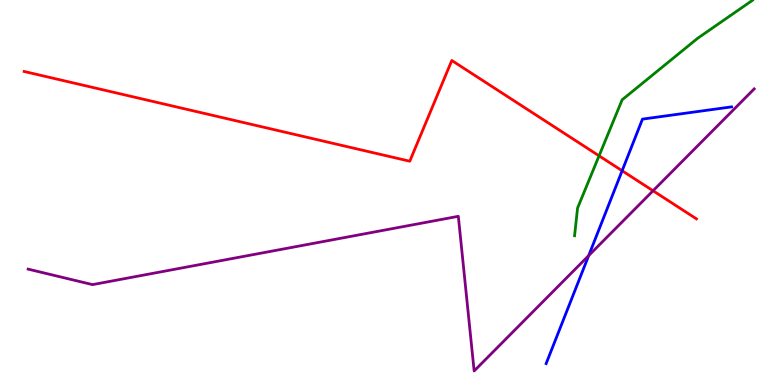[{'lines': ['blue', 'red'], 'intersections': [{'x': 8.03, 'y': 5.57}]}, {'lines': ['green', 'red'], 'intersections': [{'x': 7.73, 'y': 5.95}]}, {'lines': ['purple', 'red'], 'intersections': [{'x': 8.43, 'y': 5.05}]}, {'lines': ['blue', 'green'], 'intersections': []}, {'lines': ['blue', 'purple'], 'intersections': [{'x': 7.6, 'y': 3.36}]}, {'lines': ['green', 'purple'], 'intersections': []}]